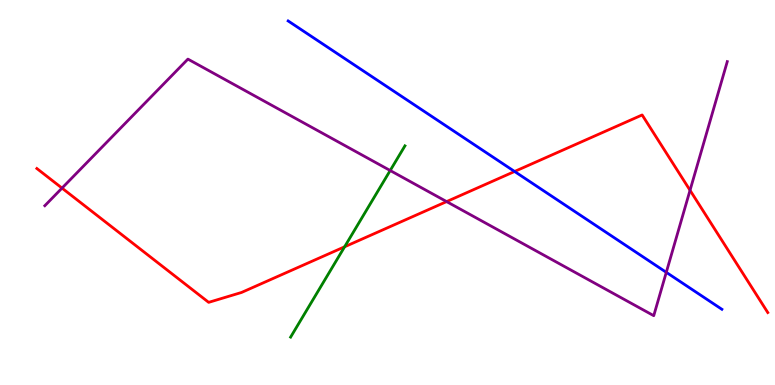[{'lines': ['blue', 'red'], 'intersections': [{'x': 6.64, 'y': 5.55}]}, {'lines': ['green', 'red'], 'intersections': [{'x': 4.45, 'y': 3.59}]}, {'lines': ['purple', 'red'], 'intersections': [{'x': 0.8, 'y': 5.11}, {'x': 5.76, 'y': 4.76}, {'x': 8.9, 'y': 5.06}]}, {'lines': ['blue', 'green'], 'intersections': []}, {'lines': ['blue', 'purple'], 'intersections': [{'x': 8.6, 'y': 2.93}]}, {'lines': ['green', 'purple'], 'intersections': [{'x': 5.03, 'y': 5.57}]}]